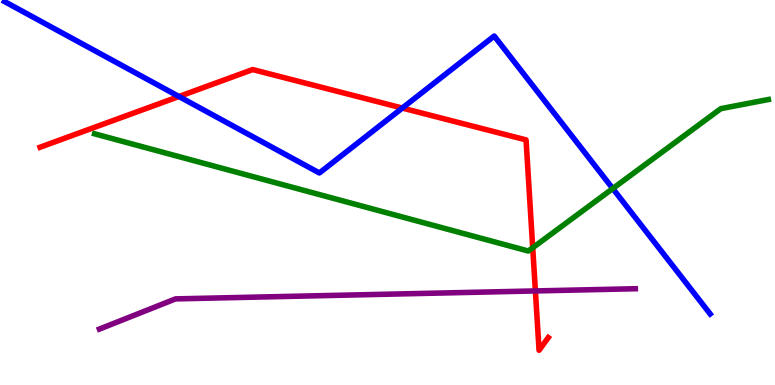[{'lines': ['blue', 'red'], 'intersections': [{'x': 2.31, 'y': 7.49}, {'x': 5.19, 'y': 7.19}]}, {'lines': ['green', 'red'], 'intersections': [{'x': 6.87, 'y': 3.56}]}, {'lines': ['purple', 'red'], 'intersections': [{'x': 6.91, 'y': 2.44}]}, {'lines': ['blue', 'green'], 'intersections': [{'x': 7.91, 'y': 5.1}]}, {'lines': ['blue', 'purple'], 'intersections': []}, {'lines': ['green', 'purple'], 'intersections': []}]